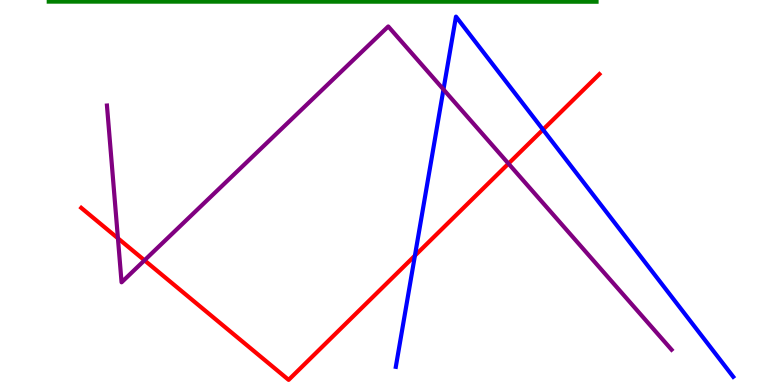[{'lines': ['blue', 'red'], 'intersections': [{'x': 5.35, 'y': 3.36}, {'x': 7.01, 'y': 6.63}]}, {'lines': ['green', 'red'], 'intersections': []}, {'lines': ['purple', 'red'], 'intersections': [{'x': 1.52, 'y': 3.81}, {'x': 1.86, 'y': 3.24}, {'x': 6.56, 'y': 5.75}]}, {'lines': ['blue', 'green'], 'intersections': []}, {'lines': ['blue', 'purple'], 'intersections': [{'x': 5.72, 'y': 7.68}]}, {'lines': ['green', 'purple'], 'intersections': []}]